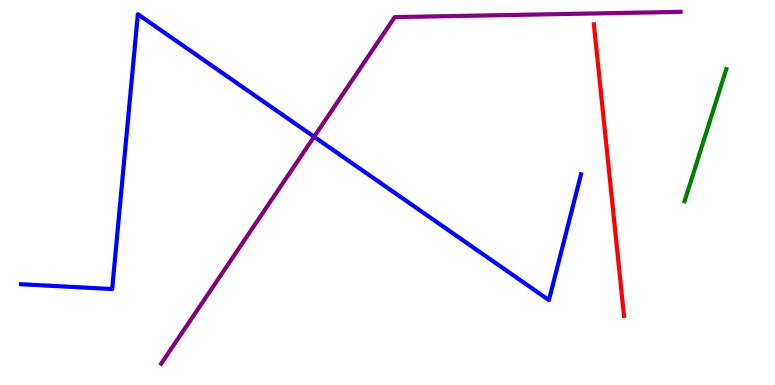[{'lines': ['blue', 'red'], 'intersections': []}, {'lines': ['green', 'red'], 'intersections': []}, {'lines': ['purple', 'red'], 'intersections': []}, {'lines': ['blue', 'green'], 'intersections': []}, {'lines': ['blue', 'purple'], 'intersections': [{'x': 4.05, 'y': 6.45}]}, {'lines': ['green', 'purple'], 'intersections': []}]